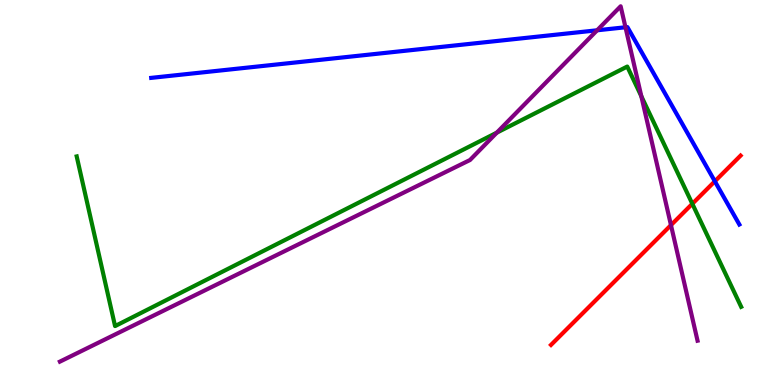[{'lines': ['blue', 'red'], 'intersections': [{'x': 9.22, 'y': 5.29}]}, {'lines': ['green', 'red'], 'intersections': [{'x': 8.93, 'y': 4.71}]}, {'lines': ['purple', 'red'], 'intersections': [{'x': 8.66, 'y': 4.15}]}, {'lines': ['blue', 'green'], 'intersections': []}, {'lines': ['blue', 'purple'], 'intersections': [{'x': 7.7, 'y': 9.21}, {'x': 8.07, 'y': 9.29}]}, {'lines': ['green', 'purple'], 'intersections': [{'x': 6.41, 'y': 6.55}, {'x': 8.28, 'y': 7.5}]}]